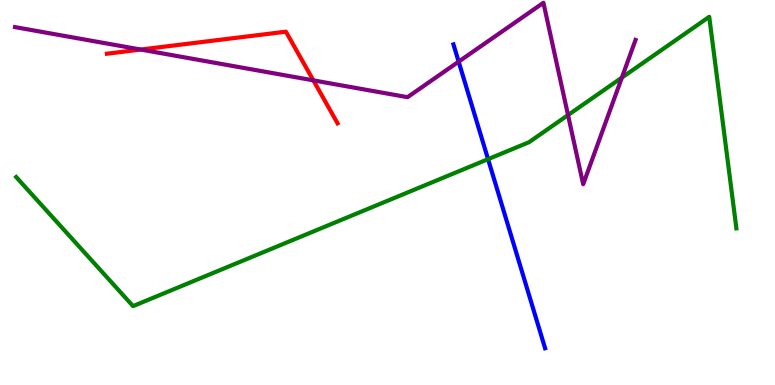[{'lines': ['blue', 'red'], 'intersections': []}, {'lines': ['green', 'red'], 'intersections': []}, {'lines': ['purple', 'red'], 'intersections': [{'x': 1.82, 'y': 8.71}, {'x': 4.04, 'y': 7.91}]}, {'lines': ['blue', 'green'], 'intersections': [{'x': 6.3, 'y': 5.87}]}, {'lines': ['blue', 'purple'], 'intersections': [{'x': 5.92, 'y': 8.4}]}, {'lines': ['green', 'purple'], 'intersections': [{'x': 7.33, 'y': 7.01}, {'x': 8.02, 'y': 7.98}]}]